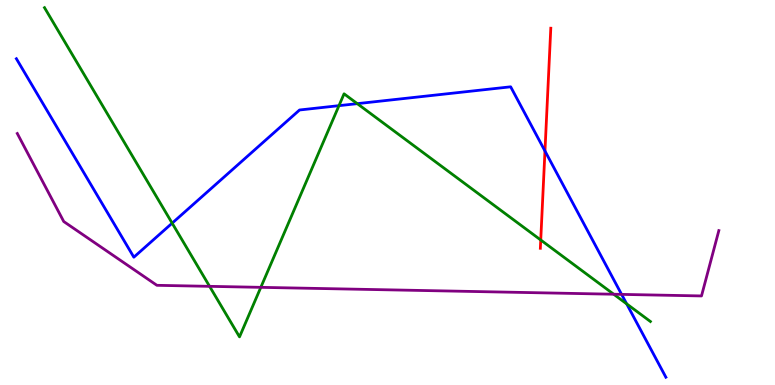[{'lines': ['blue', 'red'], 'intersections': [{'x': 7.03, 'y': 6.08}]}, {'lines': ['green', 'red'], 'intersections': [{'x': 6.98, 'y': 3.77}]}, {'lines': ['purple', 'red'], 'intersections': []}, {'lines': ['blue', 'green'], 'intersections': [{'x': 2.22, 'y': 4.2}, {'x': 4.37, 'y': 7.26}, {'x': 4.61, 'y': 7.31}, {'x': 8.09, 'y': 2.11}]}, {'lines': ['blue', 'purple'], 'intersections': [{'x': 8.02, 'y': 2.35}]}, {'lines': ['green', 'purple'], 'intersections': [{'x': 2.7, 'y': 2.56}, {'x': 3.37, 'y': 2.54}, {'x': 7.92, 'y': 2.36}]}]